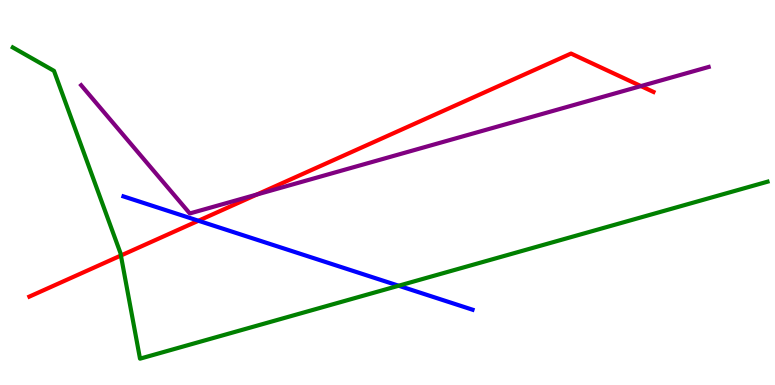[{'lines': ['blue', 'red'], 'intersections': [{'x': 2.56, 'y': 4.27}]}, {'lines': ['green', 'red'], 'intersections': [{'x': 1.56, 'y': 3.36}]}, {'lines': ['purple', 'red'], 'intersections': [{'x': 3.31, 'y': 4.95}, {'x': 8.27, 'y': 7.76}]}, {'lines': ['blue', 'green'], 'intersections': [{'x': 5.14, 'y': 2.58}]}, {'lines': ['blue', 'purple'], 'intersections': []}, {'lines': ['green', 'purple'], 'intersections': []}]